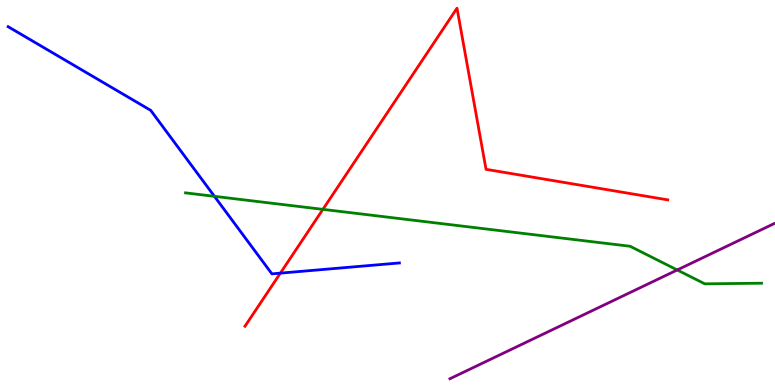[{'lines': ['blue', 'red'], 'intersections': [{'x': 3.62, 'y': 2.91}]}, {'lines': ['green', 'red'], 'intersections': [{'x': 4.17, 'y': 4.56}]}, {'lines': ['purple', 'red'], 'intersections': []}, {'lines': ['blue', 'green'], 'intersections': [{'x': 2.77, 'y': 4.9}]}, {'lines': ['blue', 'purple'], 'intersections': []}, {'lines': ['green', 'purple'], 'intersections': [{'x': 8.74, 'y': 2.99}]}]